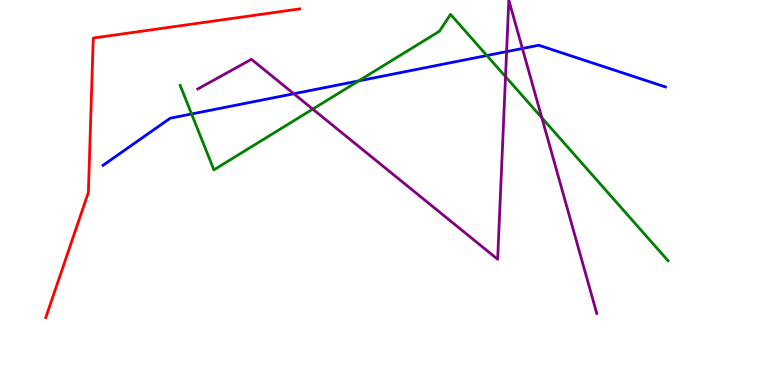[{'lines': ['blue', 'red'], 'intersections': []}, {'lines': ['green', 'red'], 'intersections': []}, {'lines': ['purple', 'red'], 'intersections': []}, {'lines': ['blue', 'green'], 'intersections': [{'x': 2.47, 'y': 7.04}, {'x': 4.63, 'y': 7.9}, {'x': 6.28, 'y': 8.56}]}, {'lines': ['blue', 'purple'], 'intersections': [{'x': 3.79, 'y': 7.57}, {'x': 6.54, 'y': 8.66}, {'x': 6.74, 'y': 8.74}]}, {'lines': ['green', 'purple'], 'intersections': [{'x': 4.04, 'y': 7.17}, {'x': 6.52, 'y': 8.01}, {'x': 6.99, 'y': 6.94}]}]